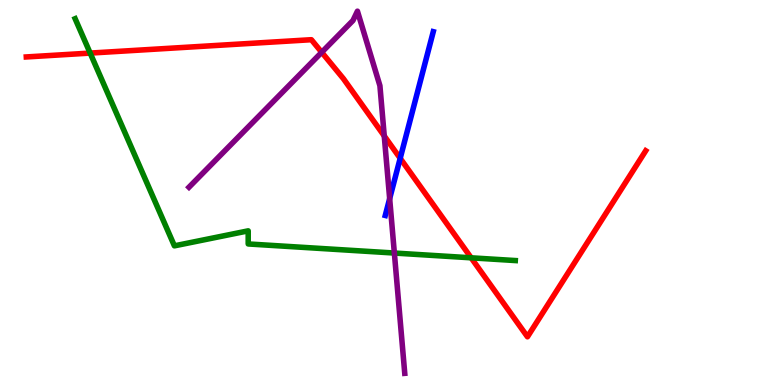[{'lines': ['blue', 'red'], 'intersections': [{'x': 5.16, 'y': 5.89}]}, {'lines': ['green', 'red'], 'intersections': [{'x': 1.16, 'y': 8.62}, {'x': 6.08, 'y': 3.3}]}, {'lines': ['purple', 'red'], 'intersections': [{'x': 4.15, 'y': 8.64}, {'x': 4.96, 'y': 6.47}]}, {'lines': ['blue', 'green'], 'intersections': []}, {'lines': ['blue', 'purple'], 'intersections': [{'x': 5.03, 'y': 4.84}]}, {'lines': ['green', 'purple'], 'intersections': [{'x': 5.09, 'y': 3.43}]}]